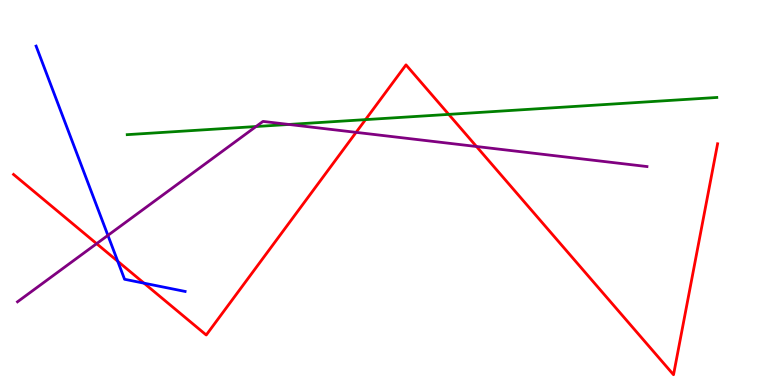[{'lines': ['blue', 'red'], 'intersections': [{'x': 1.52, 'y': 3.21}, {'x': 1.86, 'y': 2.64}]}, {'lines': ['green', 'red'], 'intersections': [{'x': 4.72, 'y': 6.89}, {'x': 5.79, 'y': 7.03}]}, {'lines': ['purple', 'red'], 'intersections': [{'x': 1.25, 'y': 3.67}, {'x': 4.59, 'y': 6.56}, {'x': 6.15, 'y': 6.19}]}, {'lines': ['blue', 'green'], 'intersections': []}, {'lines': ['blue', 'purple'], 'intersections': [{'x': 1.39, 'y': 3.89}]}, {'lines': ['green', 'purple'], 'intersections': [{'x': 3.3, 'y': 6.71}, {'x': 3.73, 'y': 6.77}]}]